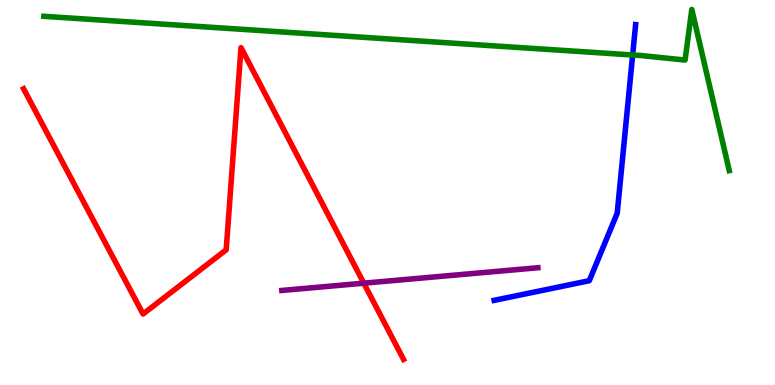[{'lines': ['blue', 'red'], 'intersections': []}, {'lines': ['green', 'red'], 'intersections': []}, {'lines': ['purple', 'red'], 'intersections': [{'x': 4.69, 'y': 2.64}]}, {'lines': ['blue', 'green'], 'intersections': [{'x': 8.16, 'y': 8.57}]}, {'lines': ['blue', 'purple'], 'intersections': []}, {'lines': ['green', 'purple'], 'intersections': []}]